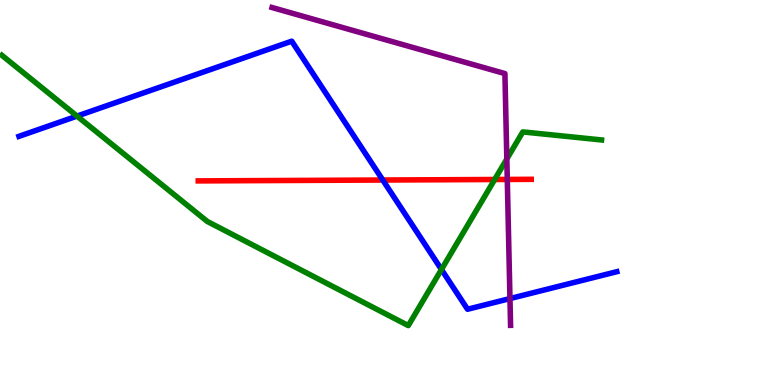[{'lines': ['blue', 'red'], 'intersections': [{'x': 4.94, 'y': 5.32}]}, {'lines': ['green', 'red'], 'intersections': [{'x': 6.38, 'y': 5.34}]}, {'lines': ['purple', 'red'], 'intersections': [{'x': 6.55, 'y': 5.34}]}, {'lines': ['blue', 'green'], 'intersections': [{'x': 0.994, 'y': 6.98}, {'x': 5.7, 'y': 3.0}]}, {'lines': ['blue', 'purple'], 'intersections': [{'x': 6.58, 'y': 2.24}]}, {'lines': ['green', 'purple'], 'intersections': [{'x': 6.54, 'y': 5.87}]}]